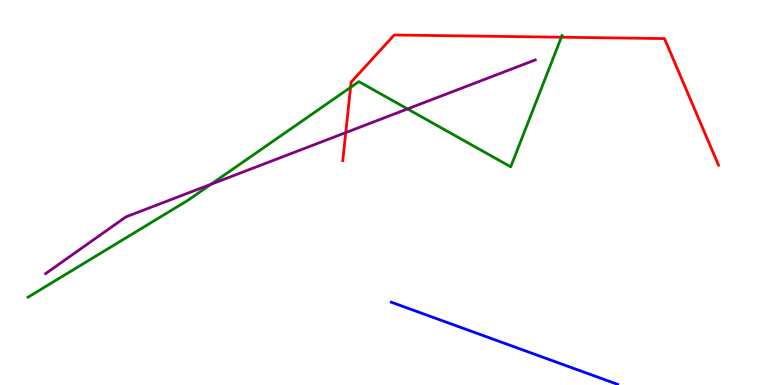[{'lines': ['blue', 'red'], 'intersections': []}, {'lines': ['green', 'red'], 'intersections': [{'x': 4.52, 'y': 7.73}, {'x': 7.24, 'y': 9.03}]}, {'lines': ['purple', 'red'], 'intersections': [{'x': 4.46, 'y': 6.56}]}, {'lines': ['blue', 'green'], 'intersections': []}, {'lines': ['blue', 'purple'], 'intersections': []}, {'lines': ['green', 'purple'], 'intersections': [{'x': 2.72, 'y': 5.21}, {'x': 5.26, 'y': 7.17}]}]